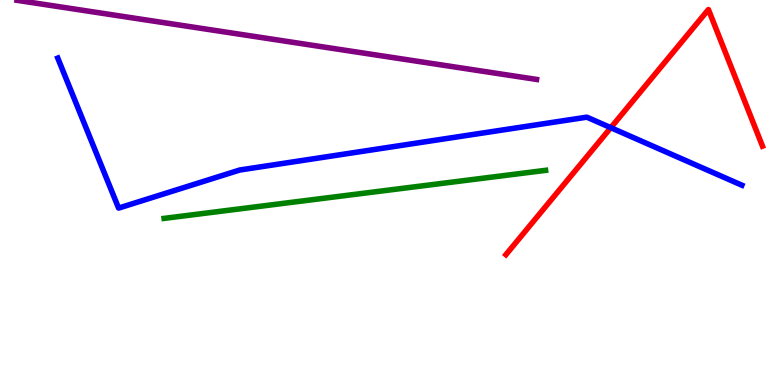[{'lines': ['blue', 'red'], 'intersections': [{'x': 7.88, 'y': 6.68}]}, {'lines': ['green', 'red'], 'intersections': []}, {'lines': ['purple', 'red'], 'intersections': []}, {'lines': ['blue', 'green'], 'intersections': []}, {'lines': ['blue', 'purple'], 'intersections': []}, {'lines': ['green', 'purple'], 'intersections': []}]